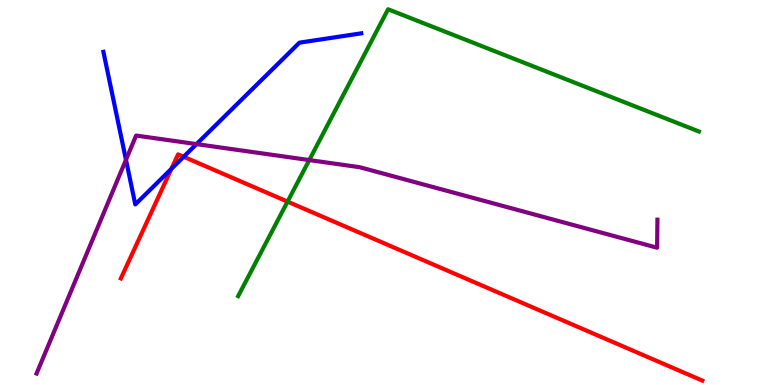[{'lines': ['blue', 'red'], 'intersections': [{'x': 2.21, 'y': 5.61}, {'x': 2.37, 'y': 5.93}]}, {'lines': ['green', 'red'], 'intersections': [{'x': 3.71, 'y': 4.76}]}, {'lines': ['purple', 'red'], 'intersections': []}, {'lines': ['blue', 'green'], 'intersections': []}, {'lines': ['blue', 'purple'], 'intersections': [{'x': 1.63, 'y': 5.85}, {'x': 2.54, 'y': 6.26}]}, {'lines': ['green', 'purple'], 'intersections': [{'x': 3.99, 'y': 5.84}]}]